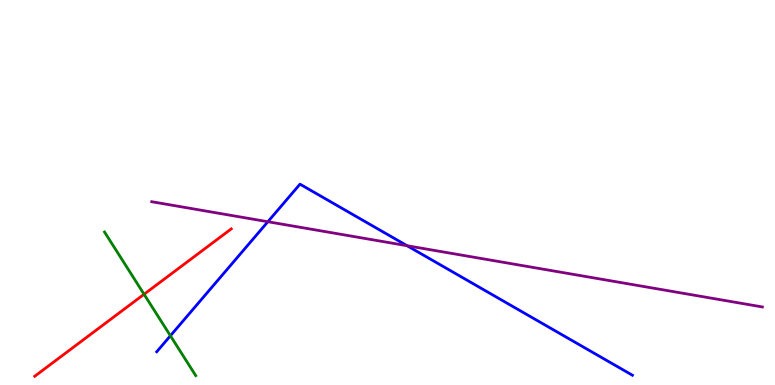[{'lines': ['blue', 'red'], 'intersections': []}, {'lines': ['green', 'red'], 'intersections': [{'x': 1.86, 'y': 2.36}]}, {'lines': ['purple', 'red'], 'intersections': []}, {'lines': ['blue', 'green'], 'intersections': [{'x': 2.2, 'y': 1.28}]}, {'lines': ['blue', 'purple'], 'intersections': [{'x': 3.46, 'y': 4.24}, {'x': 5.25, 'y': 3.62}]}, {'lines': ['green', 'purple'], 'intersections': []}]